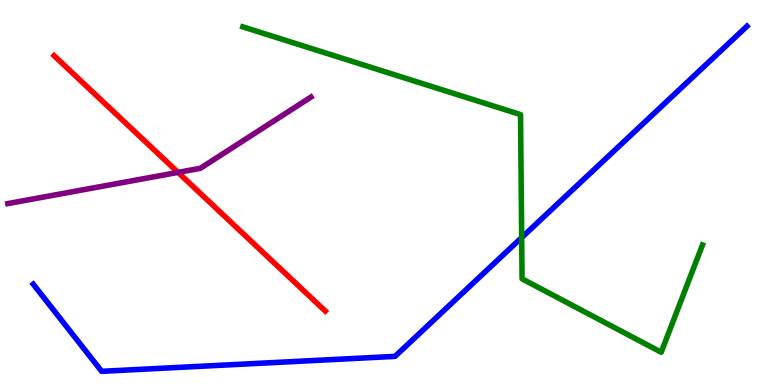[{'lines': ['blue', 'red'], 'intersections': []}, {'lines': ['green', 'red'], 'intersections': []}, {'lines': ['purple', 'red'], 'intersections': [{'x': 2.3, 'y': 5.52}]}, {'lines': ['blue', 'green'], 'intersections': [{'x': 6.73, 'y': 3.83}]}, {'lines': ['blue', 'purple'], 'intersections': []}, {'lines': ['green', 'purple'], 'intersections': []}]